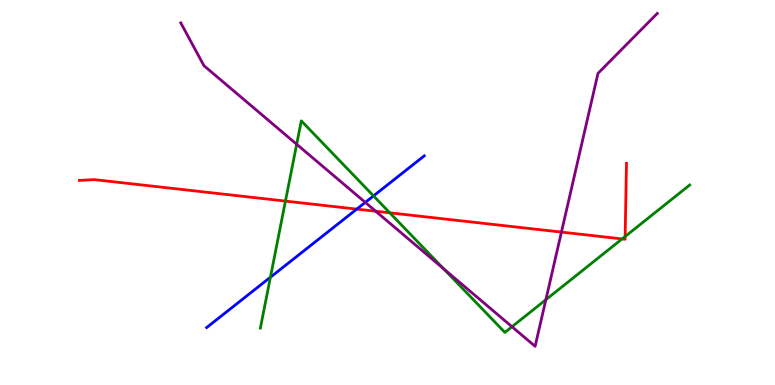[{'lines': ['blue', 'red'], 'intersections': [{'x': 4.6, 'y': 4.57}]}, {'lines': ['green', 'red'], 'intersections': [{'x': 3.68, 'y': 4.78}, {'x': 5.03, 'y': 4.47}, {'x': 8.03, 'y': 3.79}, {'x': 8.07, 'y': 3.86}]}, {'lines': ['purple', 'red'], 'intersections': [{'x': 4.85, 'y': 4.51}, {'x': 7.24, 'y': 3.97}]}, {'lines': ['blue', 'green'], 'intersections': [{'x': 3.49, 'y': 2.8}, {'x': 4.82, 'y': 4.91}]}, {'lines': ['blue', 'purple'], 'intersections': [{'x': 4.71, 'y': 4.74}]}, {'lines': ['green', 'purple'], 'intersections': [{'x': 3.83, 'y': 6.25}, {'x': 5.73, 'y': 3.02}, {'x': 6.61, 'y': 1.51}, {'x': 7.04, 'y': 2.22}]}]